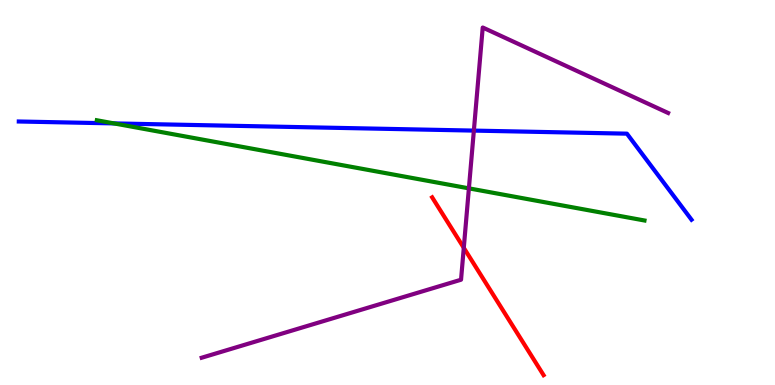[{'lines': ['blue', 'red'], 'intersections': []}, {'lines': ['green', 'red'], 'intersections': []}, {'lines': ['purple', 'red'], 'intersections': [{'x': 5.98, 'y': 3.56}]}, {'lines': ['blue', 'green'], 'intersections': [{'x': 1.47, 'y': 6.79}]}, {'lines': ['blue', 'purple'], 'intersections': [{'x': 6.11, 'y': 6.61}]}, {'lines': ['green', 'purple'], 'intersections': [{'x': 6.05, 'y': 5.11}]}]